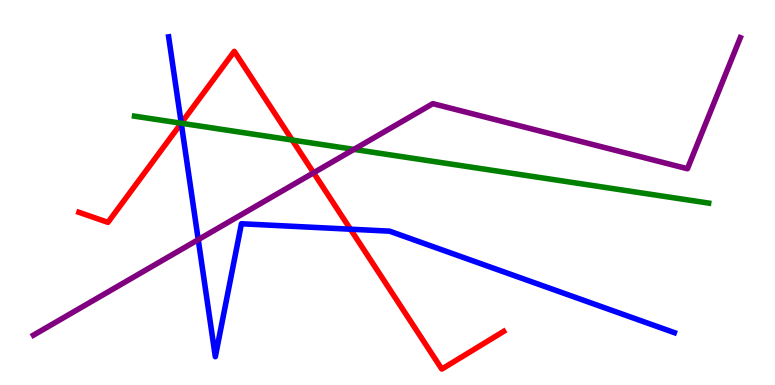[{'lines': ['blue', 'red'], 'intersections': [{'x': 2.34, 'y': 6.8}, {'x': 4.52, 'y': 4.05}]}, {'lines': ['green', 'red'], 'intersections': [{'x': 2.34, 'y': 6.8}, {'x': 3.77, 'y': 6.36}]}, {'lines': ['purple', 'red'], 'intersections': [{'x': 4.05, 'y': 5.51}]}, {'lines': ['blue', 'green'], 'intersections': [{'x': 2.34, 'y': 6.8}]}, {'lines': ['blue', 'purple'], 'intersections': [{'x': 2.56, 'y': 3.78}]}, {'lines': ['green', 'purple'], 'intersections': [{'x': 4.57, 'y': 6.12}]}]